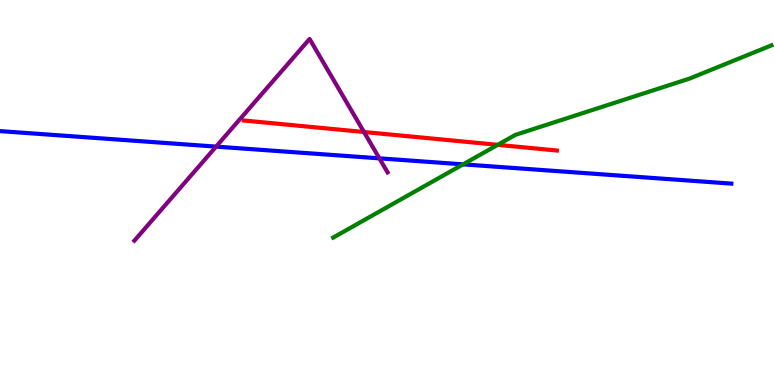[{'lines': ['blue', 'red'], 'intersections': []}, {'lines': ['green', 'red'], 'intersections': [{'x': 6.42, 'y': 6.24}]}, {'lines': ['purple', 'red'], 'intersections': [{'x': 4.7, 'y': 6.57}]}, {'lines': ['blue', 'green'], 'intersections': [{'x': 5.98, 'y': 5.73}]}, {'lines': ['blue', 'purple'], 'intersections': [{'x': 2.79, 'y': 6.19}, {'x': 4.9, 'y': 5.89}]}, {'lines': ['green', 'purple'], 'intersections': []}]